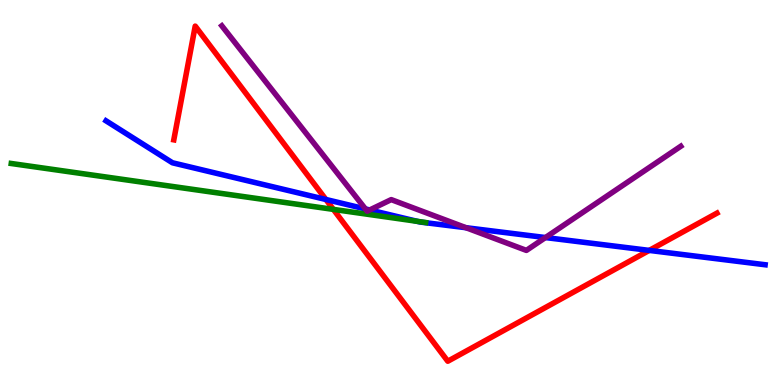[{'lines': ['blue', 'red'], 'intersections': [{'x': 4.21, 'y': 4.82}, {'x': 8.38, 'y': 3.5}]}, {'lines': ['green', 'red'], 'intersections': [{'x': 4.3, 'y': 4.56}]}, {'lines': ['purple', 'red'], 'intersections': []}, {'lines': ['blue', 'green'], 'intersections': [{'x': 5.38, 'y': 4.25}]}, {'lines': ['blue', 'purple'], 'intersections': [{'x': 4.71, 'y': 4.57}, {'x': 4.77, 'y': 4.55}, {'x': 6.01, 'y': 4.09}, {'x': 7.04, 'y': 3.83}]}, {'lines': ['green', 'purple'], 'intersections': []}]